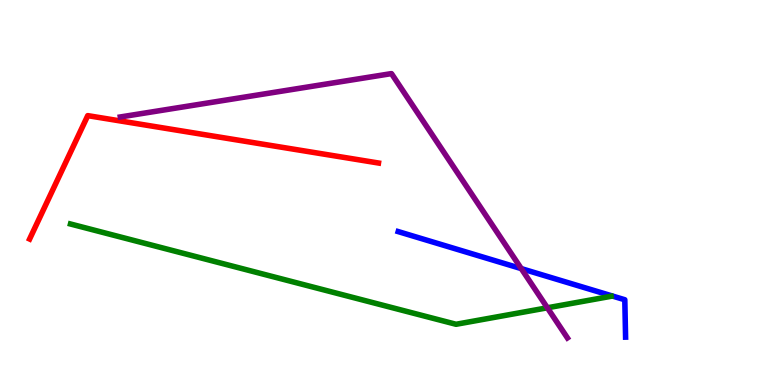[{'lines': ['blue', 'red'], 'intersections': []}, {'lines': ['green', 'red'], 'intersections': []}, {'lines': ['purple', 'red'], 'intersections': []}, {'lines': ['blue', 'green'], 'intersections': []}, {'lines': ['blue', 'purple'], 'intersections': [{'x': 6.73, 'y': 3.02}]}, {'lines': ['green', 'purple'], 'intersections': [{'x': 7.06, 'y': 2.01}]}]